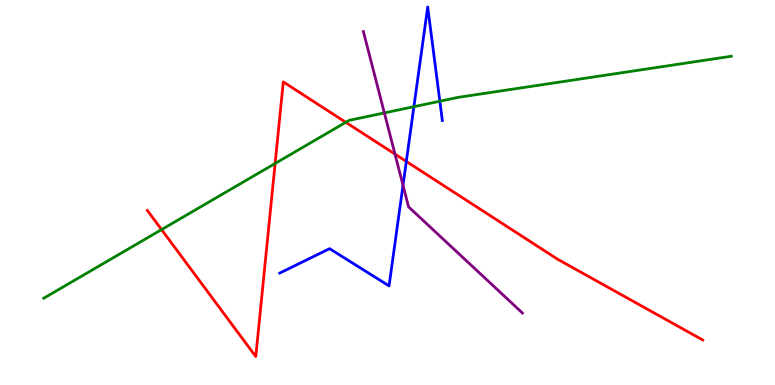[{'lines': ['blue', 'red'], 'intersections': [{'x': 5.24, 'y': 5.81}]}, {'lines': ['green', 'red'], 'intersections': [{'x': 2.08, 'y': 4.04}, {'x': 3.55, 'y': 5.75}, {'x': 4.46, 'y': 6.82}]}, {'lines': ['purple', 'red'], 'intersections': [{'x': 5.1, 'y': 6.0}]}, {'lines': ['blue', 'green'], 'intersections': [{'x': 5.34, 'y': 7.23}, {'x': 5.68, 'y': 7.37}]}, {'lines': ['blue', 'purple'], 'intersections': [{'x': 5.2, 'y': 5.19}]}, {'lines': ['green', 'purple'], 'intersections': [{'x': 4.96, 'y': 7.07}]}]